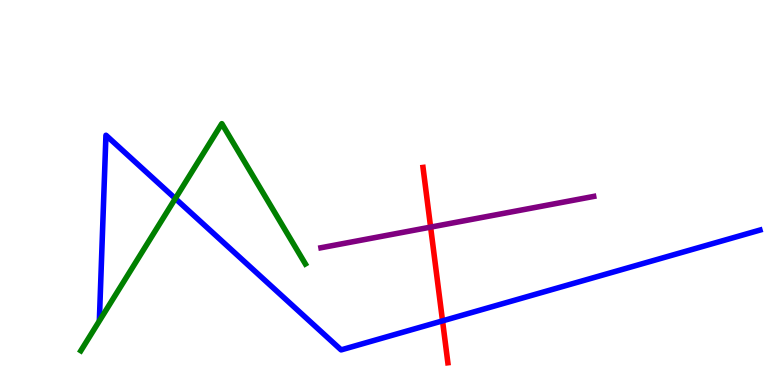[{'lines': ['blue', 'red'], 'intersections': [{'x': 5.71, 'y': 1.67}]}, {'lines': ['green', 'red'], 'intersections': []}, {'lines': ['purple', 'red'], 'intersections': [{'x': 5.56, 'y': 4.1}]}, {'lines': ['blue', 'green'], 'intersections': [{'x': 2.26, 'y': 4.84}]}, {'lines': ['blue', 'purple'], 'intersections': []}, {'lines': ['green', 'purple'], 'intersections': []}]